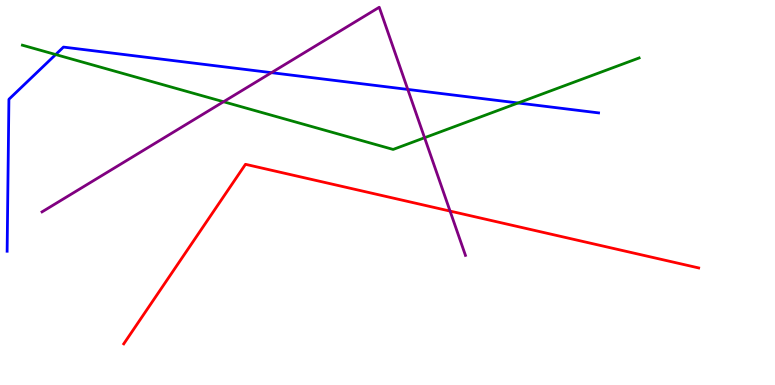[{'lines': ['blue', 'red'], 'intersections': []}, {'lines': ['green', 'red'], 'intersections': []}, {'lines': ['purple', 'red'], 'intersections': [{'x': 5.81, 'y': 4.52}]}, {'lines': ['blue', 'green'], 'intersections': [{'x': 0.718, 'y': 8.58}, {'x': 6.68, 'y': 7.33}]}, {'lines': ['blue', 'purple'], 'intersections': [{'x': 3.5, 'y': 8.11}, {'x': 5.26, 'y': 7.68}]}, {'lines': ['green', 'purple'], 'intersections': [{'x': 2.88, 'y': 7.36}, {'x': 5.48, 'y': 6.42}]}]